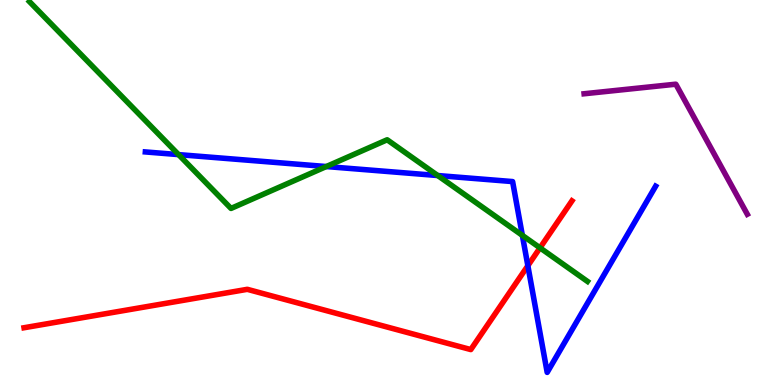[{'lines': ['blue', 'red'], 'intersections': [{'x': 6.81, 'y': 3.1}]}, {'lines': ['green', 'red'], 'intersections': [{'x': 6.97, 'y': 3.56}]}, {'lines': ['purple', 'red'], 'intersections': []}, {'lines': ['blue', 'green'], 'intersections': [{'x': 2.3, 'y': 5.98}, {'x': 4.21, 'y': 5.67}, {'x': 5.65, 'y': 5.44}, {'x': 6.74, 'y': 3.89}]}, {'lines': ['blue', 'purple'], 'intersections': []}, {'lines': ['green', 'purple'], 'intersections': []}]